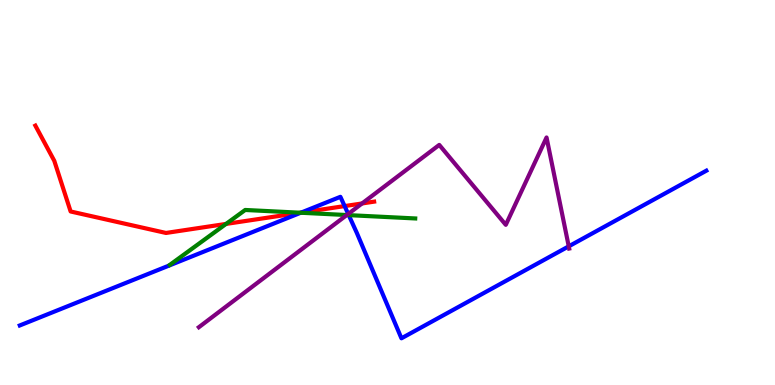[{'lines': ['blue', 'red'], 'intersections': [{'x': 3.88, 'y': 4.48}, {'x': 4.45, 'y': 4.65}]}, {'lines': ['green', 'red'], 'intersections': [{'x': 2.92, 'y': 4.18}, {'x': 3.88, 'y': 4.47}]}, {'lines': ['purple', 'red'], 'intersections': [{'x': 4.67, 'y': 4.72}]}, {'lines': ['blue', 'green'], 'intersections': [{'x': 3.88, 'y': 4.47}, {'x': 4.5, 'y': 4.41}]}, {'lines': ['blue', 'purple'], 'intersections': [{'x': 4.49, 'y': 4.44}, {'x': 7.34, 'y': 3.6}]}, {'lines': ['green', 'purple'], 'intersections': [{'x': 4.47, 'y': 4.41}]}]